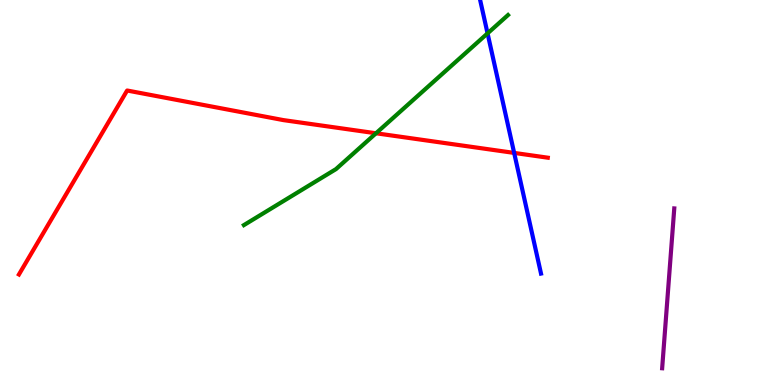[{'lines': ['blue', 'red'], 'intersections': [{'x': 6.63, 'y': 6.03}]}, {'lines': ['green', 'red'], 'intersections': [{'x': 4.85, 'y': 6.54}]}, {'lines': ['purple', 'red'], 'intersections': []}, {'lines': ['blue', 'green'], 'intersections': [{'x': 6.29, 'y': 9.13}]}, {'lines': ['blue', 'purple'], 'intersections': []}, {'lines': ['green', 'purple'], 'intersections': []}]